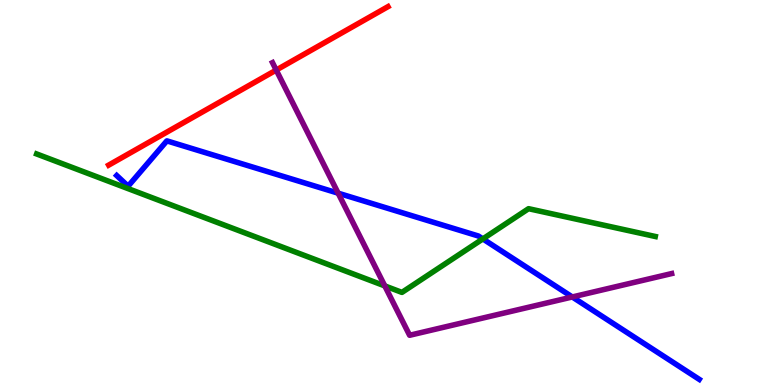[{'lines': ['blue', 'red'], 'intersections': []}, {'lines': ['green', 'red'], 'intersections': []}, {'lines': ['purple', 'red'], 'intersections': [{'x': 3.56, 'y': 8.18}]}, {'lines': ['blue', 'green'], 'intersections': [{'x': 6.23, 'y': 3.79}]}, {'lines': ['blue', 'purple'], 'intersections': [{'x': 4.36, 'y': 4.98}, {'x': 7.38, 'y': 2.29}]}, {'lines': ['green', 'purple'], 'intersections': [{'x': 4.96, 'y': 2.57}]}]